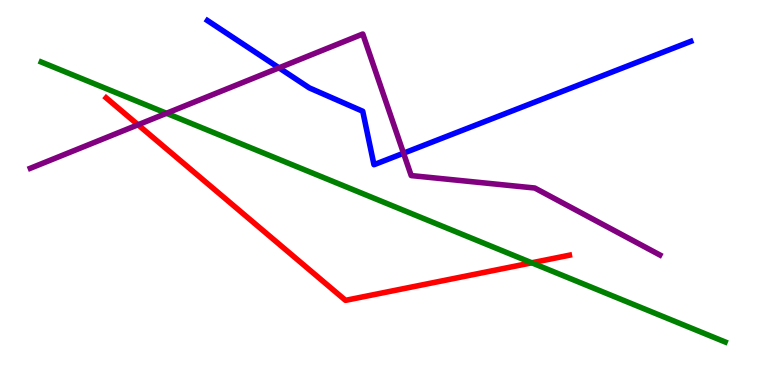[{'lines': ['blue', 'red'], 'intersections': []}, {'lines': ['green', 'red'], 'intersections': [{'x': 6.86, 'y': 3.17}]}, {'lines': ['purple', 'red'], 'intersections': [{'x': 1.78, 'y': 6.76}]}, {'lines': ['blue', 'green'], 'intersections': []}, {'lines': ['blue', 'purple'], 'intersections': [{'x': 3.6, 'y': 8.24}, {'x': 5.21, 'y': 6.02}]}, {'lines': ['green', 'purple'], 'intersections': [{'x': 2.15, 'y': 7.06}]}]